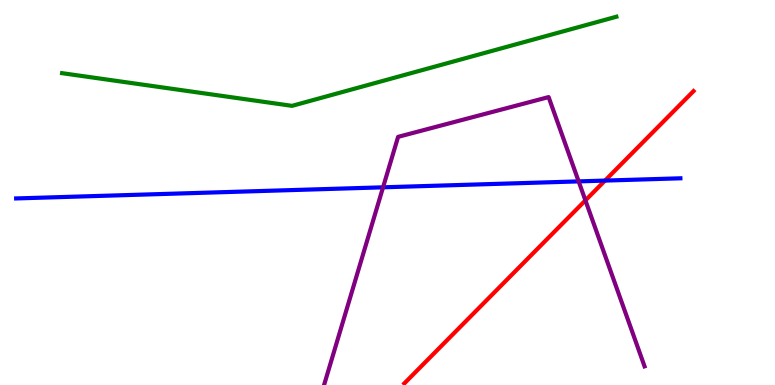[{'lines': ['blue', 'red'], 'intersections': [{'x': 7.81, 'y': 5.31}]}, {'lines': ['green', 'red'], 'intersections': []}, {'lines': ['purple', 'red'], 'intersections': [{'x': 7.55, 'y': 4.8}]}, {'lines': ['blue', 'green'], 'intersections': []}, {'lines': ['blue', 'purple'], 'intersections': [{'x': 4.94, 'y': 5.13}, {'x': 7.47, 'y': 5.29}]}, {'lines': ['green', 'purple'], 'intersections': []}]